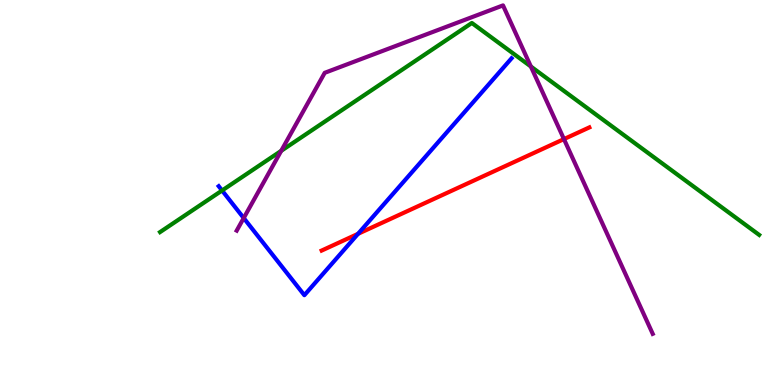[{'lines': ['blue', 'red'], 'intersections': [{'x': 4.62, 'y': 3.93}]}, {'lines': ['green', 'red'], 'intersections': []}, {'lines': ['purple', 'red'], 'intersections': [{'x': 7.28, 'y': 6.39}]}, {'lines': ['blue', 'green'], 'intersections': [{'x': 2.87, 'y': 5.05}]}, {'lines': ['blue', 'purple'], 'intersections': [{'x': 3.14, 'y': 4.34}]}, {'lines': ['green', 'purple'], 'intersections': [{'x': 3.63, 'y': 6.08}, {'x': 6.85, 'y': 8.27}]}]